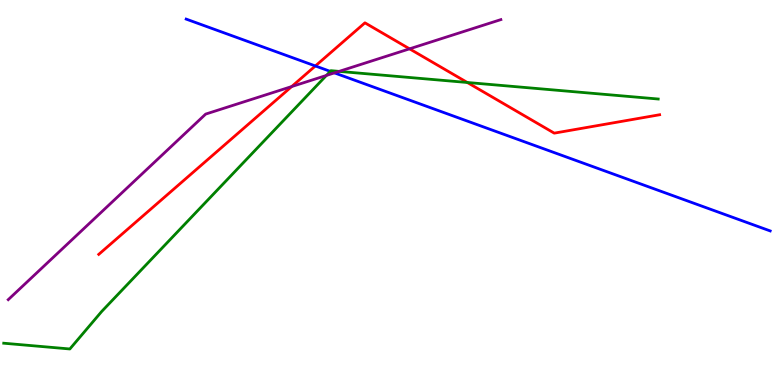[{'lines': ['blue', 'red'], 'intersections': [{'x': 4.07, 'y': 8.29}]}, {'lines': ['green', 'red'], 'intersections': [{'x': 6.03, 'y': 7.86}]}, {'lines': ['purple', 'red'], 'intersections': [{'x': 3.76, 'y': 7.75}, {'x': 5.28, 'y': 8.73}]}, {'lines': ['blue', 'green'], 'intersections': [{'x': 4.26, 'y': 8.15}]}, {'lines': ['blue', 'purple'], 'intersections': [{'x': 4.32, 'y': 8.11}]}, {'lines': ['green', 'purple'], 'intersections': [{'x': 4.21, 'y': 8.04}, {'x': 4.38, 'y': 8.15}]}]